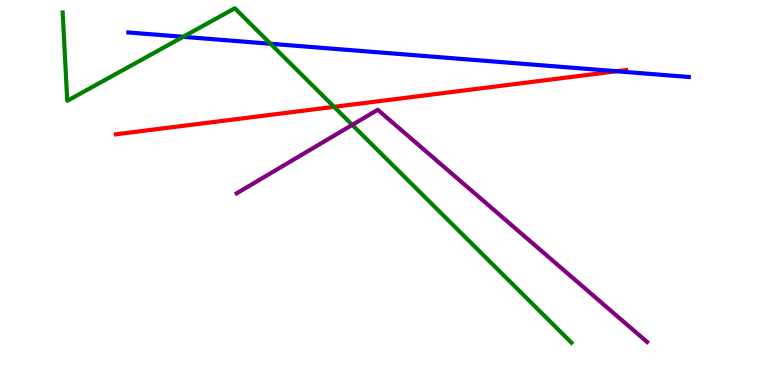[{'lines': ['blue', 'red'], 'intersections': [{'x': 7.96, 'y': 8.15}]}, {'lines': ['green', 'red'], 'intersections': [{'x': 4.31, 'y': 7.22}]}, {'lines': ['purple', 'red'], 'intersections': []}, {'lines': ['blue', 'green'], 'intersections': [{'x': 2.36, 'y': 9.04}, {'x': 3.49, 'y': 8.86}]}, {'lines': ['blue', 'purple'], 'intersections': []}, {'lines': ['green', 'purple'], 'intersections': [{'x': 4.54, 'y': 6.76}]}]